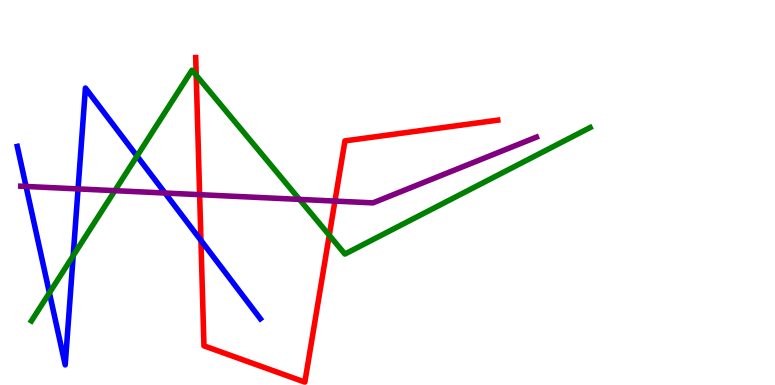[{'lines': ['blue', 'red'], 'intersections': [{'x': 2.59, 'y': 3.76}]}, {'lines': ['green', 'red'], 'intersections': [{'x': 2.53, 'y': 8.05}, {'x': 4.25, 'y': 3.89}]}, {'lines': ['purple', 'red'], 'intersections': [{'x': 2.58, 'y': 4.94}, {'x': 4.32, 'y': 4.78}]}, {'lines': ['blue', 'green'], 'intersections': [{'x': 0.638, 'y': 2.39}, {'x': 0.944, 'y': 3.36}, {'x': 1.77, 'y': 5.95}]}, {'lines': ['blue', 'purple'], 'intersections': [{'x': 0.336, 'y': 5.16}, {'x': 1.01, 'y': 5.09}, {'x': 2.13, 'y': 4.99}]}, {'lines': ['green', 'purple'], 'intersections': [{'x': 1.48, 'y': 5.05}, {'x': 3.86, 'y': 4.82}]}]